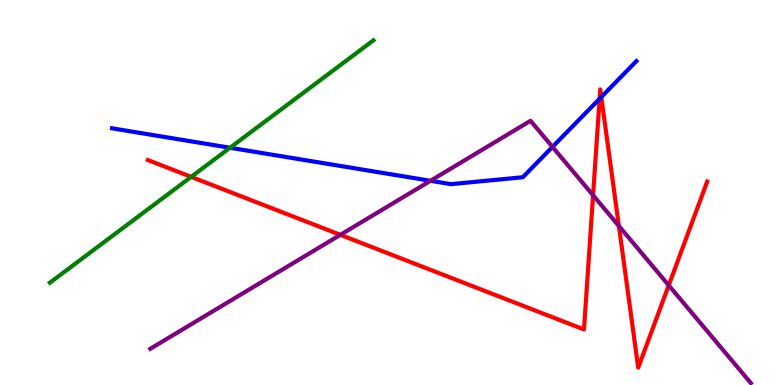[{'lines': ['blue', 'red'], 'intersections': [{'x': 7.74, 'y': 7.44}, {'x': 7.76, 'y': 7.48}]}, {'lines': ['green', 'red'], 'intersections': [{'x': 2.47, 'y': 5.41}]}, {'lines': ['purple', 'red'], 'intersections': [{'x': 4.39, 'y': 3.9}, {'x': 7.65, 'y': 4.93}, {'x': 7.99, 'y': 4.13}, {'x': 8.63, 'y': 2.59}]}, {'lines': ['blue', 'green'], 'intersections': [{'x': 2.97, 'y': 6.16}]}, {'lines': ['blue', 'purple'], 'intersections': [{'x': 5.55, 'y': 5.3}, {'x': 7.13, 'y': 6.18}]}, {'lines': ['green', 'purple'], 'intersections': []}]